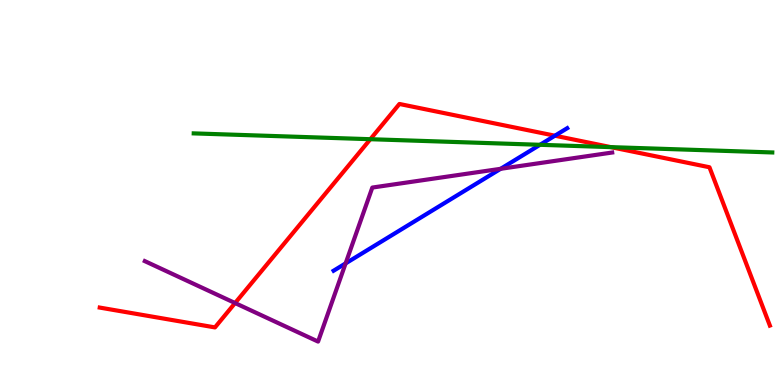[{'lines': ['blue', 'red'], 'intersections': [{'x': 7.16, 'y': 6.48}]}, {'lines': ['green', 'red'], 'intersections': [{'x': 4.78, 'y': 6.38}, {'x': 7.88, 'y': 6.18}]}, {'lines': ['purple', 'red'], 'intersections': [{'x': 3.03, 'y': 2.13}]}, {'lines': ['blue', 'green'], 'intersections': [{'x': 6.97, 'y': 6.24}]}, {'lines': ['blue', 'purple'], 'intersections': [{'x': 4.46, 'y': 3.16}, {'x': 6.46, 'y': 5.62}]}, {'lines': ['green', 'purple'], 'intersections': []}]